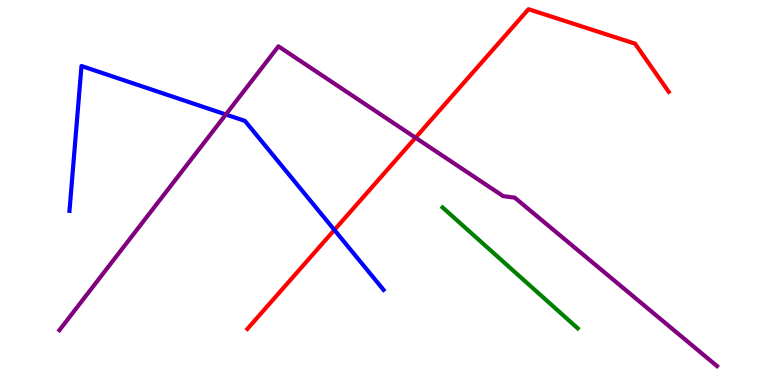[{'lines': ['blue', 'red'], 'intersections': [{'x': 4.31, 'y': 4.03}]}, {'lines': ['green', 'red'], 'intersections': []}, {'lines': ['purple', 'red'], 'intersections': [{'x': 5.36, 'y': 6.42}]}, {'lines': ['blue', 'green'], 'intersections': []}, {'lines': ['blue', 'purple'], 'intersections': [{'x': 2.91, 'y': 7.03}]}, {'lines': ['green', 'purple'], 'intersections': []}]